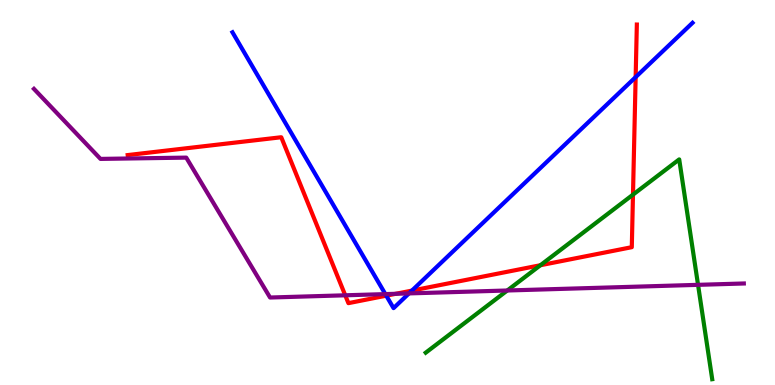[{'lines': ['blue', 'red'], 'intersections': [{'x': 4.98, 'y': 2.32}, {'x': 5.32, 'y': 2.45}, {'x': 8.2, 'y': 8.0}]}, {'lines': ['green', 'red'], 'intersections': [{'x': 6.97, 'y': 3.11}, {'x': 8.17, 'y': 4.94}]}, {'lines': ['purple', 'red'], 'intersections': [{'x': 4.45, 'y': 2.33}, {'x': 5.11, 'y': 2.37}]}, {'lines': ['blue', 'green'], 'intersections': []}, {'lines': ['blue', 'purple'], 'intersections': [{'x': 4.97, 'y': 2.36}, {'x': 5.28, 'y': 2.38}]}, {'lines': ['green', 'purple'], 'intersections': [{'x': 6.55, 'y': 2.45}, {'x': 9.01, 'y': 2.6}]}]